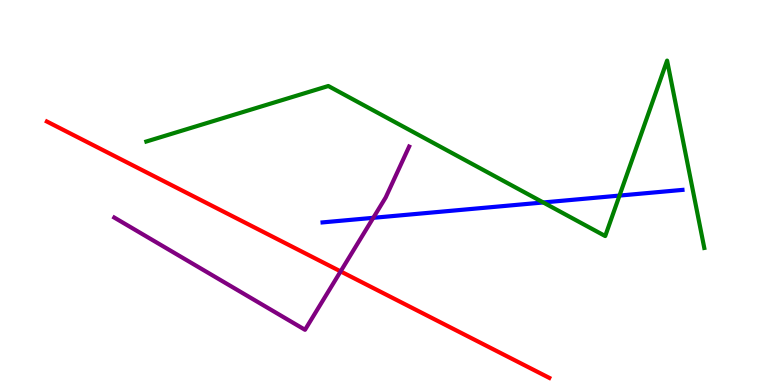[{'lines': ['blue', 'red'], 'intersections': []}, {'lines': ['green', 'red'], 'intersections': []}, {'lines': ['purple', 'red'], 'intersections': [{'x': 4.4, 'y': 2.95}]}, {'lines': ['blue', 'green'], 'intersections': [{'x': 7.01, 'y': 4.74}, {'x': 7.99, 'y': 4.92}]}, {'lines': ['blue', 'purple'], 'intersections': [{'x': 4.82, 'y': 4.34}]}, {'lines': ['green', 'purple'], 'intersections': []}]